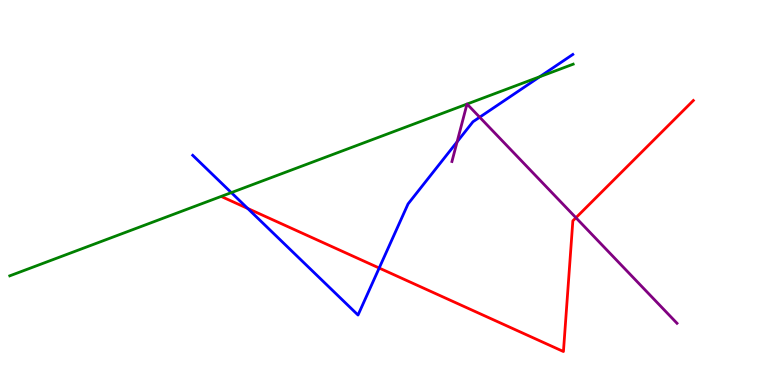[{'lines': ['blue', 'red'], 'intersections': [{'x': 3.2, 'y': 4.59}, {'x': 4.89, 'y': 3.04}]}, {'lines': ['green', 'red'], 'intersections': []}, {'lines': ['purple', 'red'], 'intersections': [{'x': 7.43, 'y': 4.34}]}, {'lines': ['blue', 'green'], 'intersections': [{'x': 2.98, 'y': 5.0}, {'x': 6.96, 'y': 8.01}]}, {'lines': ['blue', 'purple'], 'intersections': [{'x': 5.9, 'y': 6.32}, {'x': 6.19, 'y': 6.96}]}, {'lines': ['green', 'purple'], 'intersections': [{'x': 6.03, 'y': 7.3}, {'x': 6.03, 'y': 7.3}]}]